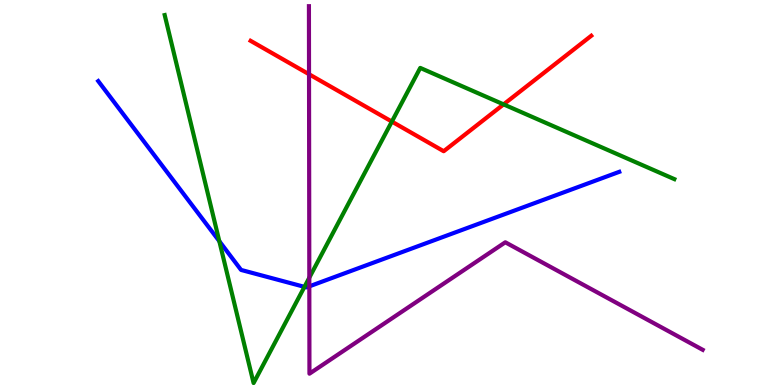[{'lines': ['blue', 'red'], 'intersections': []}, {'lines': ['green', 'red'], 'intersections': [{'x': 5.06, 'y': 6.84}, {'x': 6.5, 'y': 7.29}]}, {'lines': ['purple', 'red'], 'intersections': [{'x': 3.99, 'y': 8.07}]}, {'lines': ['blue', 'green'], 'intersections': [{'x': 2.83, 'y': 3.74}, {'x': 3.93, 'y': 2.55}]}, {'lines': ['blue', 'purple'], 'intersections': [{'x': 3.99, 'y': 2.56}]}, {'lines': ['green', 'purple'], 'intersections': [{'x': 3.99, 'y': 2.79}]}]